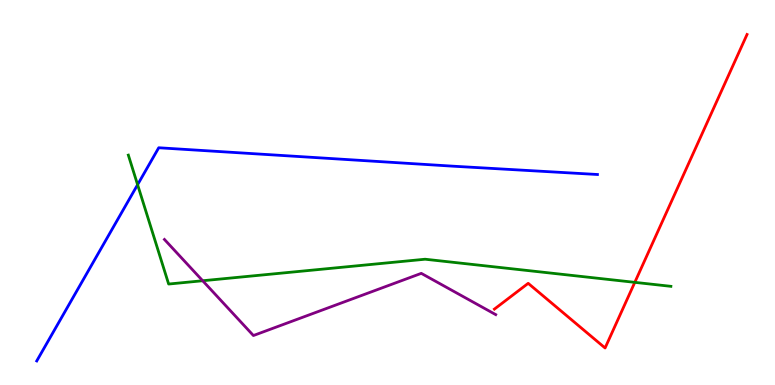[{'lines': ['blue', 'red'], 'intersections': []}, {'lines': ['green', 'red'], 'intersections': [{'x': 8.19, 'y': 2.67}]}, {'lines': ['purple', 'red'], 'intersections': []}, {'lines': ['blue', 'green'], 'intersections': [{'x': 1.78, 'y': 5.2}]}, {'lines': ['blue', 'purple'], 'intersections': []}, {'lines': ['green', 'purple'], 'intersections': [{'x': 2.62, 'y': 2.71}]}]